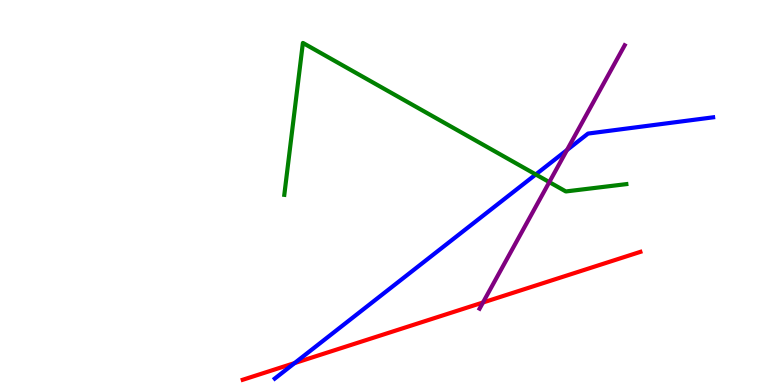[{'lines': ['blue', 'red'], 'intersections': [{'x': 3.8, 'y': 0.569}]}, {'lines': ['green', 'red'], 'intersections': []}, {'lines': ['purple', 'red'], 'intersections': [{'x': 6.23, 'y': 2.14}]}, {'lines': ['blue', 'green'], 'intersections': [{'x': 6.91, 'y': 5.47}]}, {'lines': ['blue', 'purple'], 'intersections': [{'x': 7.32, 'y': 6.1}]}, {'lines': ['green', 'purple'], 'intersections': [{'x': 7.09, 'y': 5.27}]}]